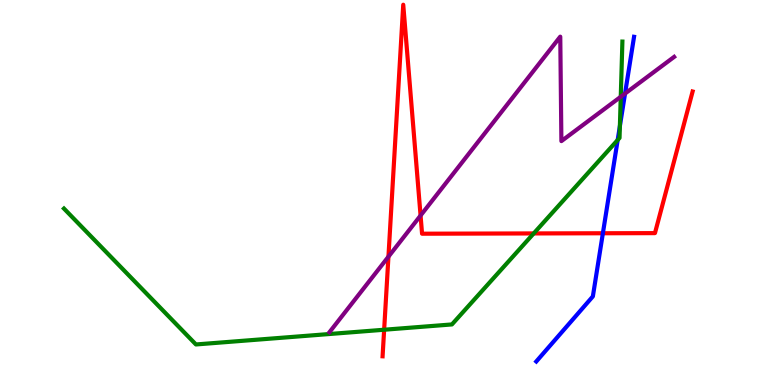[{'lines': ['blue', 'red'], 'intersections': [{'x': 7.78, 'y': 3.94}]}, {'lines': ['green', 'red'], 'intersections': [{'x': 4.96, 'y': 1.44}, {'x': 6.89, 'y': 3.94}]}, {'lines': ['purple', 'red'], 'intersections': [{'x': 5.01, 'y': 3.33}, {'x': 5.43, 'y': 4.4}]}, {'lines': ['blue', 'green'], 'intersections': [{'x': 7.97, 'y': 6.36}, {'x': 8.0, 'y': 6.73}]}, {'lines': ['blue', 'purple'], 'intersections': [{'x': 8.07, 'y': 7.57}]}, {'lines': ['green', 'purple'], 'intersections': [{'x': 8.01, 'y': 7.49}]}]